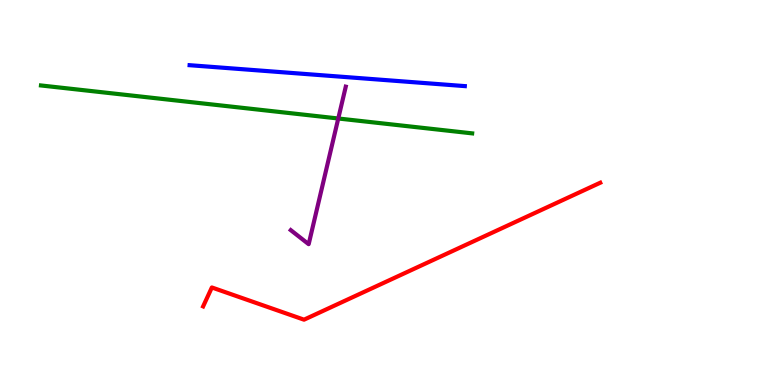[{'lines': ['blue', 'red'], 'intersections': []}, {'lines': ['green', 'red'], 'intersections': []}, {'lines': ['purple', 'red'], 'intersections': []}, {'lines': ['blue', 'green'], 'intersections': []}, {'lines': ['blue', 'purple'], 'intersections': []}, {'lines': ['green', 'purple'], 'intersections': [{'x': 4.36, 'y': 6.92}]}]